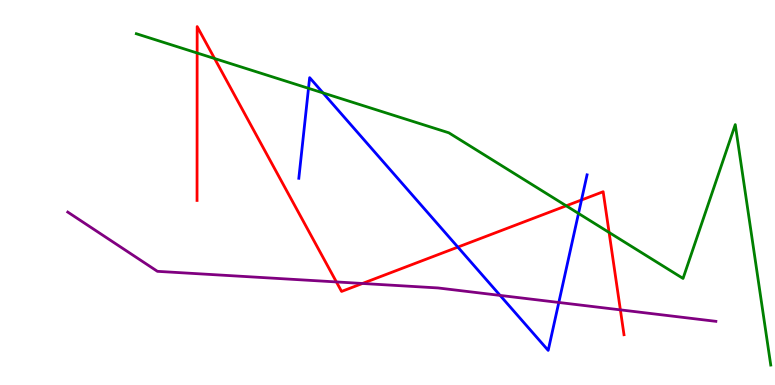[{'lines': ['blue', 'red'], 'intersections': [{'x': 5.91, 'y': 3.58}, {'x': 7.5, 'y': 4.81}]}, {'lines': ['green', 'red'], 'intersections': [{'x': 2.54, 'y': 8.62}, {'x': 2.77, 'y': 8.48}, {'x': 7.31, 'y': 4.65}, {'x': 7.86, 'y': 3.96}]}, {'lines': ['purple', 'red'], 'intersections': [{'x': 4.34, 'y': 2.68}, {'x': 4.68, 'y': 2.64}, {'x': 8.0, 'y': 1.95}]}, {'lines': ['blue', 'green'], 'intersections': [{'x': 3.98, 'y': 7.71}, {'x': 4.17, 'y': 7.59}, {'x': 7.46, 'y': 4.46}]}, {'lines': ['blue', 'purple'], 'intersections': [{'x': 6.45, 'y': 2.33}, {'x': 7.21, 'y': 2.14}]}, {'lines': ['green', 'purple'], 'intersections': []}]